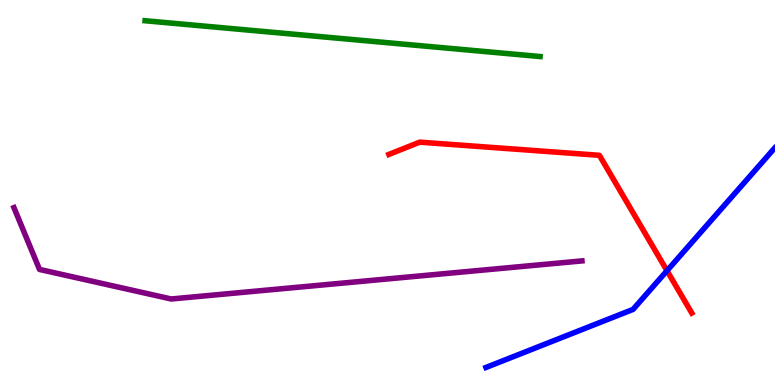[{'lines': ['blue', 'red'], 'intersections': [{'x': 8.61, 'y': 2.97}]}, {'lines': ['green', 'red'], 'intersections': []}, {'lines': ['purple', 'red'], 'intersections': []}, {'lines': ['blue', 'green'], 'intersections': []}, {'lines': ['blue', 'purple'], 'intersections': []}, {'lines': ['green', 'purple'], 'intersections': []}]